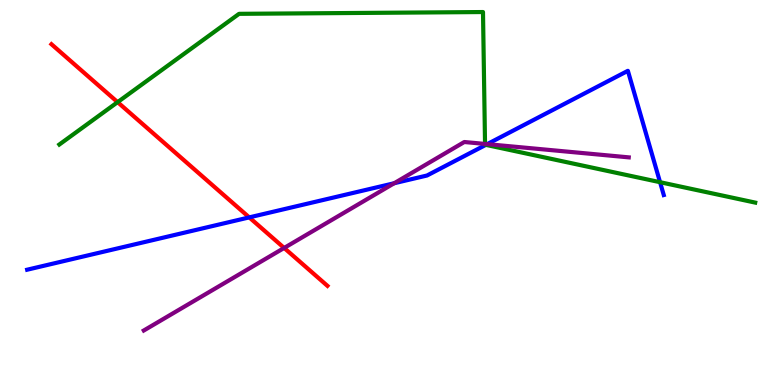[{'lines': ['blue', 'red'], 'intersections': [{'x': 3.22, 'y': 4.35}]}, {'lines': ['green', 'red'], 'intersections': [{'x': 1.52, 'y': 7.35}]}, {'lines': ['purple', 'red'], 'intersections': [{'x': 3.67, 'y': 3.56}]}, {'lines': ['blue', 'green'], 'intersections': [{'x': 6.27, 'y': 6.24}, {'x': 8.52, 'y': 5.27}]}, {'lines': ['blue', 'purple'], 'intersections': [{'x': 5.09, 'y': 5.24}, {'x': 6.29, 'y': 6.26}]}, {'lines': ['green', 'purple'], 'intersections': [{'x': 6.26, 'y': 6.26}]}]